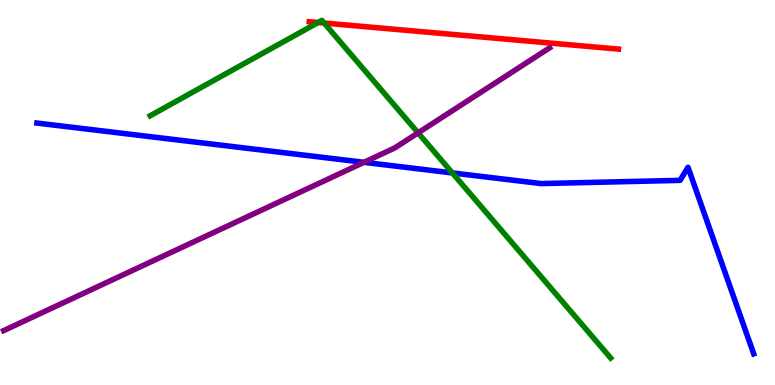[{'lines': ['blue', 'red'], 'intersections': []}, {'lines': ['green', 'red'], 'intersections': [{'x': 4.1, 'y': 9.42}, {'x': 4.18, 'y': 9.4}]}, {'lines': ['purple', 'red'], 'intersections': []}, {'lines': ['blue', 'green'], 'intersections': [{'x': 5.84, 'y': 5.51}]}, {'lines': ['blue', 'purple'], 'intersections': [{'x': 4.7, 'y': 5.78}]}, {'lines': ['green', 'purple'], 'intersections': [{'x': 5.39, 'y': 6.55}]}]